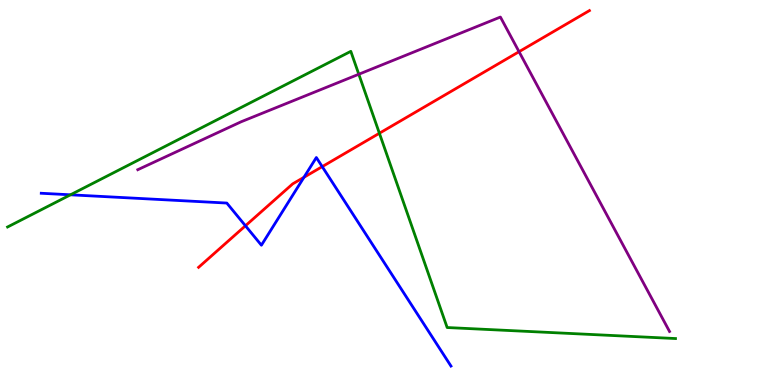[{'lines': ['blue', 'red'], 'intersections': [{'x': 3.17, 'y': 4.14}, {'x': 3.92, 'y': 5.39}, {'x': 4.16, 'y': 5.67}]}, {'lines': ['green', 'red'], 'intersections': [{'x': 4.9, 'y': 6.54}]}, {'lines': ['purple', 'red'], 'intersections': [{'x': 6.7, 'y': 8.66}]}, {'lines': ['blue', 'green'], 'intersections': [{'x': 0.909, 'y': 4.94}]}, {'lines': ['blue', 'purple'], 'intersections': []}, {'lines': ['green', 'purple'], 'intersections': [{'x': 4.63, 'y': 8.07}]}]